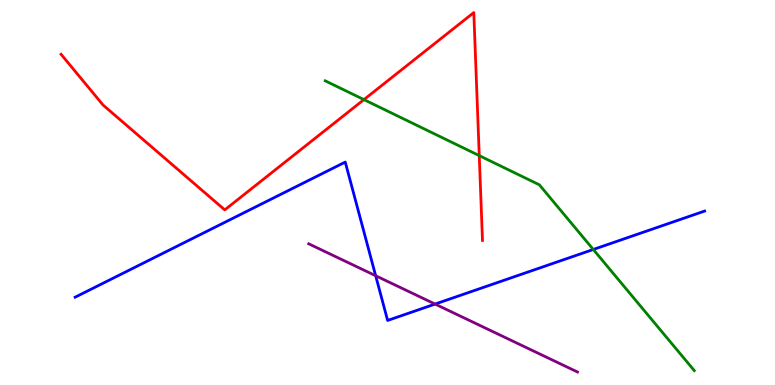[{'lines': ['blue', 'red'], 'intersections': []}, {'lines': ['green', 'red'], 'intersections': [{'x': 4.7, 'y': 7.41}, {'x': 6.18, 'y': 5.96}]}, {'lines': ['purple', 'red'], 'intersections': []}, {'lines': ['blue', 'green'], 'intersections': [{'x': 7.66, 'y': 3.52}]}, {'lines': ['blue', 'purple'], 'intersections': [{'x': 4.85, 'y': 2.84}, {'x': 5.61, 'y': 2.1}]}, {'lines': ['green', 'purple'], 'intersections': []}]